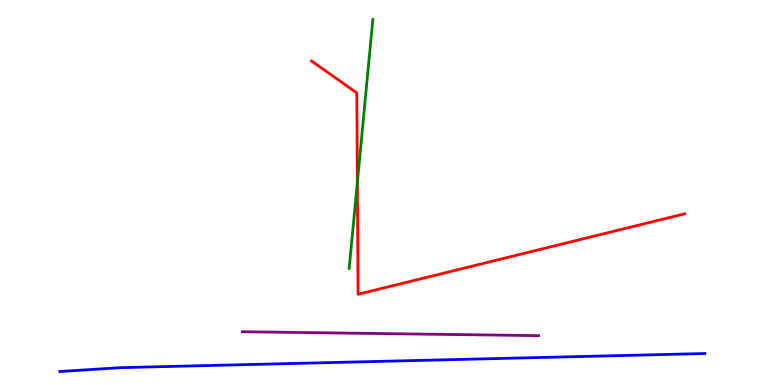[{'lines': ['blue', 'red'], 'intersections': []}, {'lines': ['green', 'red'], 'intersections': [{'x': 4.61, 'y': 5.26}]}, {'lines': ['purple', 'red'], 'intersections': []}, {'lines': ['blue', 'green'], 'intersections': []}, {'lines': ['blue', 'purple'], 'intersections': []}, {'lines': ['green', 'purple'], 'intersections': []}]